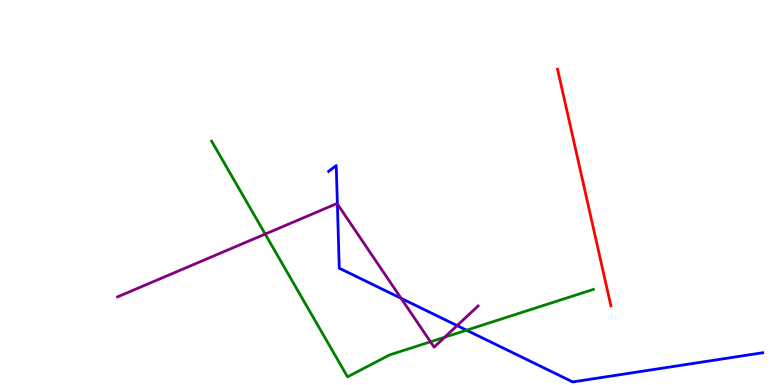[{'lines': ['blue', 'red'], 'intersections': []}, {'lines': ['green', 'red'], 'intersections': []}, {'lines': ['purple', 'red'], 'intersections': []}, {'lines': ['blue', 'green'], 'intersections': [{'x': 6.02, 'y': 1.42}]}, {'lines': ['blue', 'purple'], 'intersections': [{'x': 4.35, 'y': 4.7}, {'x': 5.18, 'y': 2.25}, {'x': 5.9, 'y': 1.54}]}, {'lines': ['green', 'purple'], 'intersections': [{'x': 3.42, 'y': 3.92}, {'x': 5.55, 'y': 1.12}, {'x': 5.74, 'y': 1.24}]}]